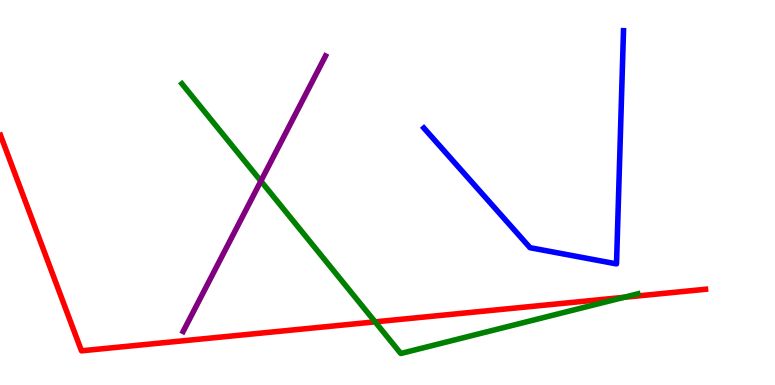[{'lines': ['blue', 'red'], 'intersections': []}, {'lines': ['green', 'red'], 'intersections': [{'x': 4.84, 'y': 1.64}, {'x': 8.05, 'y': 2.28}]}, {'lines': ['purple', 'red'], 'intersections': []}, {'lines': ['blue', 'green'], 'intersections': []}, {'lines': ['blue', 'purple'], 'intersections': []}, {'lines': ['green', 'purple'], 'intersections': [{'x': 3.37, 'y': 5.3}]}]